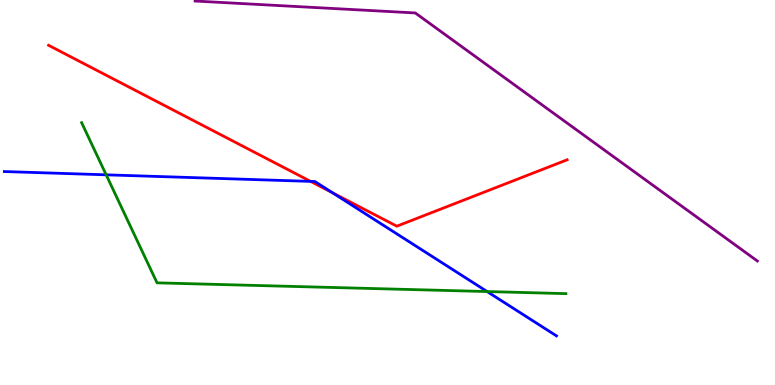[{'lines': ['blue', 'red'], 'intersections': [{'x': 4.01, 'y': 5.29}, {'x': 4.29, 'y': 4.99}]}, {'lines': ['green', 'red'], 'intersections': []}, {'lines': ['purple', 'red'], 'intersections': []}, {'lines': ['blue', 'green'], 'intersections': [{'x': 1.37, 'y': 5.46}, {'x': 6.29, 'y': 2.43}]}, {'lines': ['blue', 'purple'], 'intersections': []}, {'lines': ['green', 'purple'], 'intersections': []}]